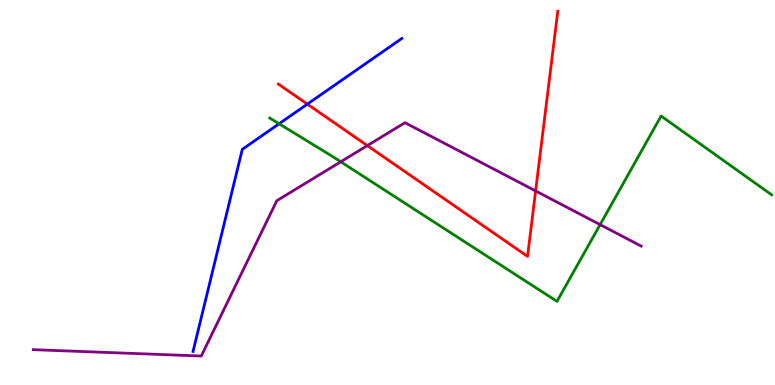[{'lines': ['blue', 'red'], 'intersections': [{'x': 3.97, 'y': 7.3}]}, {'lines': ['green', 'red'], 'intersections': []}, {'lines': ['purple', 'red'], 'intersections': [{'x': 4.74, 'y': 6.22}, {'x': 6.91, 'y': 5.04}]}, {'lines': ['blue', 'green'], 'intersections': [{'x': 3.6, 'y': 6.79}]}, {'lines': ['blue', 'purple'], 'intersections': []}, {'lines': ['green', 'purple'], 'intersections': [{'x': 4.4, 'y': 5.8}, {'x': 7.74, 'y': 4.17}]}]